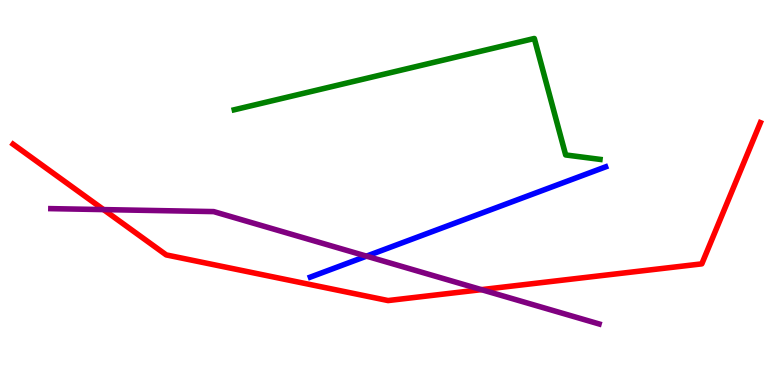[{'lines': ['blue', 'red'], 'intersections': []}, {'lines': ['green', 'red'], 'intersections': []}, {'lines': ['purple', 'red'], 'intersections': [{'x': 1.34, 'y': 4.56}, {'x': 6.21, 'y': 2.48}]}, {'lines': ['blue', 'green'], 'intersections': []}, {'lines': ['blue', 'purple'], 'intersections': [{'x': 4.73, 'y': 3.35}]}, {'lines': ['green', 'purple'], 'intersections': []}]